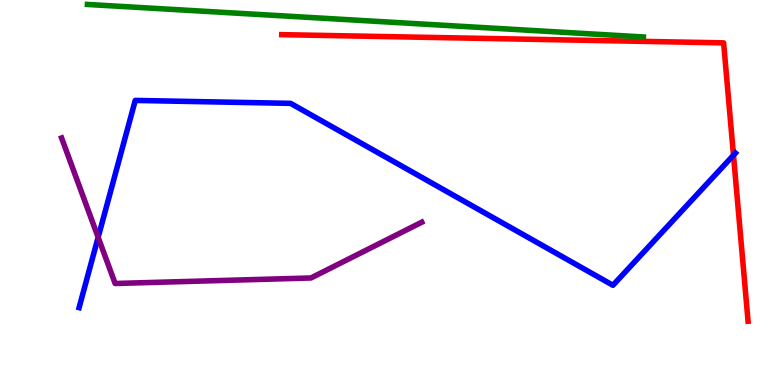[{'lines': ['blue', 'red'], 'intersections': [{'x': 9.46, 'y': 5.97}]}, {'lines': ['green', 'red'], 'intersections': []}, {'lines': ['purple', 'red'], 'intersections': []}, {'lines': ['blue', 'green'], 'intersections': []}, {'lines': ['blue', 'purple'], 'intersections': [{'x': 1.27, 'y': 3.84}]}, {'lines': ['green', 'purple'], 'intersections': []}]